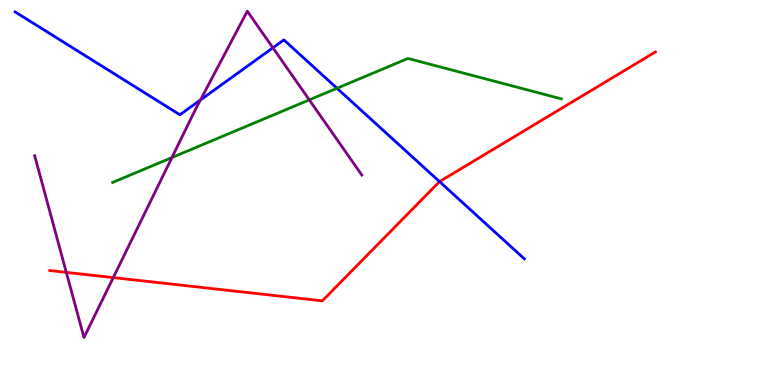[{'lines': ['blue', 'red'], 'intersections': [{'x': 5.67, 'y': 5.28}]}, {'lines': ['green', 'red'], 'intersections': []}, {'lines': ['purple', 'red'], 'intersections': [{'x': 0.856, 'y': 2.93}, {'x': 1.46, 'y': 2.79}]}, {'lines': ['blue', 'green'], 'intersections': [{'x': 4.35, 'y': 7.71}]}, {'lines': ['blue', 'purple'], 'intersections': [{'x': 2.59, 'y': 7.41}, {'x': 3.52, 'y': 8.76}]}, {'lines': ['green', 'purple'], 'intersections': [{'x': 2.22, 'y': 5.91}, {'x': 3.99, 'y': 7.41}]}]